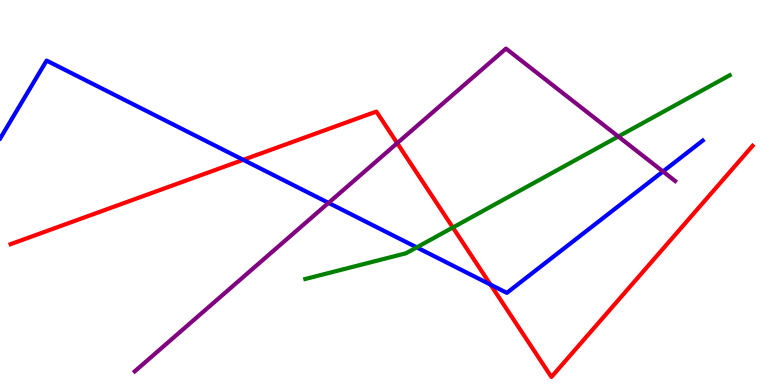[{'lines': ['blue', 'red'], 'intersections': [{'x': 3.14, 'y': 5.85}, {'x': 6.33, 'y': 2.61}]}, {'lines': ['green', 'red'], 'intersections': [{'x': 5.84, 'y': 4.09}]}, {'lines': ['purple', 'red'], 'intersections': [{'x': 5.13, 'y': 6.28}]}, {'lines': ['blue', 'green'], 'intersections': [{'x': 5.38, 'y': 3.57}]}, {'lines': ['blue', 'purple'], 'intersections': [{'x': 4.24, 'y': 4.73}, {'x': 8.55, 'y': 5.55}]}, {'lines': ['green', 'purple'], 'intersections': [{'x': 7.98, 'y': 6.45}]}]